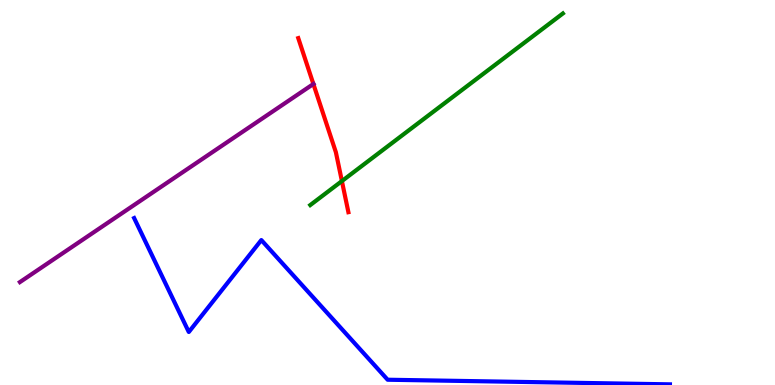[{'lines': ['blue', 'red'], 'intersections': []}, {'lines': ['green', 'red'], 'intersections': [{'x': 4.41, 'y': 5.3}]}, {'lines': ['purple', 'red'], 'intersections': [{'x': 4.04, 'y': 7.82}]}, {'lines': ['blue', 'green'], 'intersections': []}, {'lines': ['blue', 'purple'], 'intersections': []}, {'lines': ['green', 'purple'], 'intersections': []}]